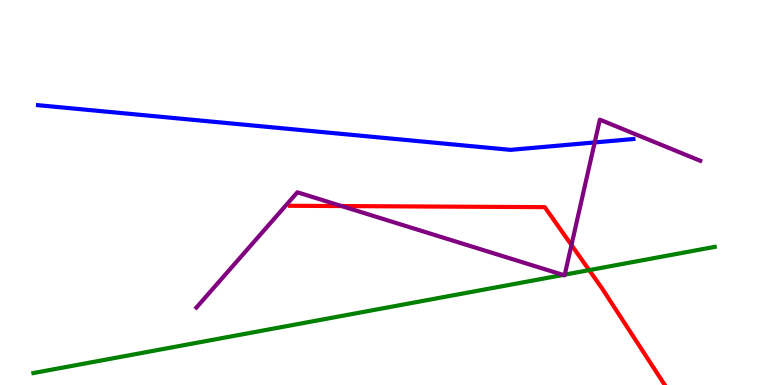[{'lines': ['blue', 'red'], 'intersections': []}, {'lines': ['green', 'red'], 'intersections': [{'x': 7.6, 'y': 2.98}]}, {'lines': ['purple', 'red'], 'intersections': [{'x': 4.41, 'y': 4.65}, {'x': 7.37, 'y': 3.64}]}, {'lines': ['blue', 'green'], 'intersections': []}, {'lines': ['blue', 'purple'], 'intersections': [{'x': 7.67, 'y': 6.3}]}, {'lines': ['green', 'purple'], 'intersections': [{'x': 7.27, 'y': 2.86}, {'x': 7.29, 'y': 2.87}]}]